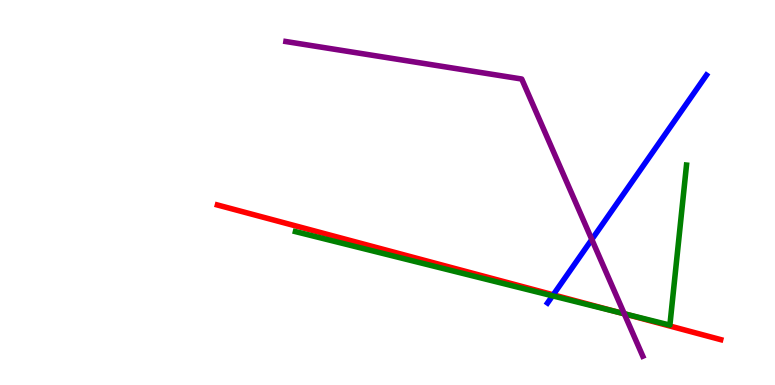[{'lines': ['blue', 'red'], 'intersections': [{'x': 7.14, 'y': 2.34}]}, {'lines': ['green', 'red'], 'intersections': [{'x': 8.0, 'y': 1.88}]}, {'lines': ['purple', 'red'], 'intersections': [{'x': 8.06, 'y': 1.85}]}, {'lines': ['blue', 'green'], 'intersections': [{'x': 7.13, 'y': 2.32}]}, {'lines': ['blue', 'purple'], 'intersections': [{'x': 7.64, 'y': 3.78}]}, {'lines': ['green', 'purple'], 'intersections': [{'x': 8.05, 'y': 1.85}]}]